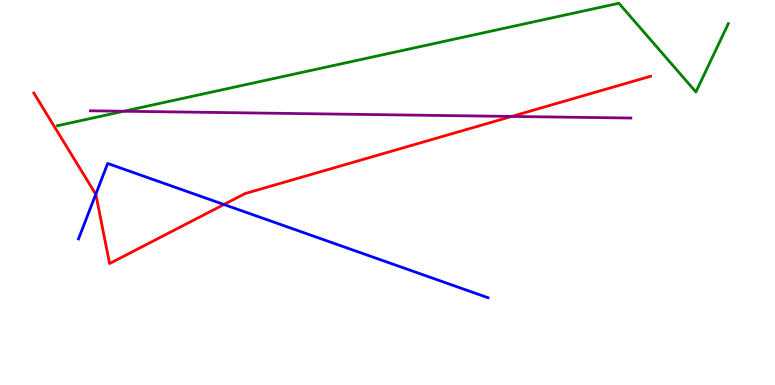[{'lines': ['blue', 'red'], 'intersections': [{'x': 1.24, 'y': 4.95}, {'x': 2.89, 'y': 4.69}]}, {'lines': ['green', 'red'], 'intersections': []}, {'lines': ['purple', 'red'], 'intersections': [{'x': 6.6, 'y': 6.98}]}, {'lines': ['blue', 'green'], 'intersections': []}, {'lines': ['blue', 'purple'], 'intersections': []}, {'lines': ['green', 'purple'], 'intersections': [{'x': 1.6, 'y': 7.11}]}]